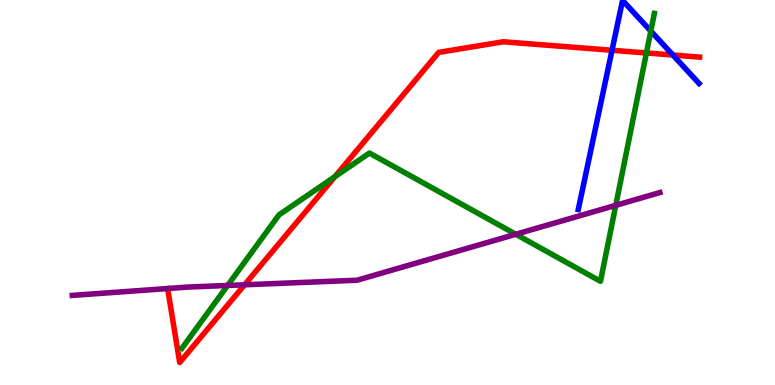[{'lines': ['blue', 'red'], 'intersections': [{'x': 7.9, 'y': 8.69}, {'x': 8.68, 'y': 8.57}]}, {'lines': ['green', 'red'], 'intersections': [{'x': 4.32, 'y': 5.41}, {'x': 8.34, 'y': 8.62}]}, {'lines': ['purple', 'red'], 'intersections': [{'x': 3.16, 'y': 2.6}]}, {'lines': ['blue', 'green'], 'intersections': [{'x': 8.4, 'y': 9.19}]}, {'lines': ['blue', 'purple'], 'intersections': []}, {'lines': ['green', 'purple'], 'intersections': [{'x': 2.94, 'y': 2.59}, {'x': 6.66, 'y': 3.92}, {'x': 7.95, 'y': 4.67}]}]